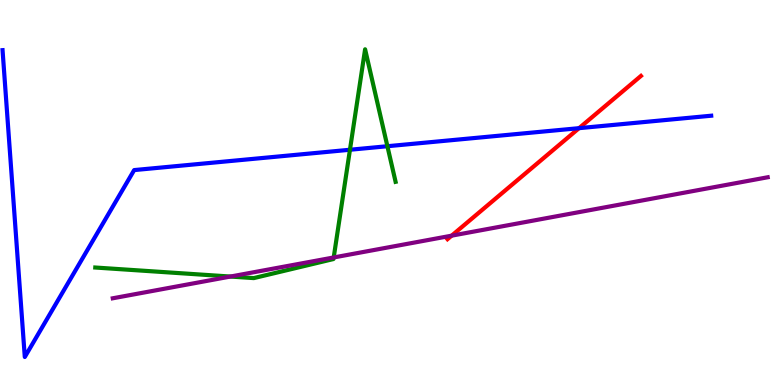[{'lines': ['blue', 'red'], 'intersections': [{'x': 7.47, 'y': 6.67}]}, {'lines': ['green', 'red'], 'intersections': []}, {'lines': ['purple', 'red'], 'intersections': [{'x': 5.83, 'y': 3.88}]}, {'lines': ['blue', 'green'], 'intersections': [{'x': 4.52, 'y': 6.11}, {'x': 5.0, 'y': 6.2}]}, {'lines': ['blue', 'purple'], 'intersections': []}, {'lines': ['green', 'purple'], 'intersections': [{'x': 2.97, 'y': 2.82}, {'x': 4.31, 'y': 3.31}]}]